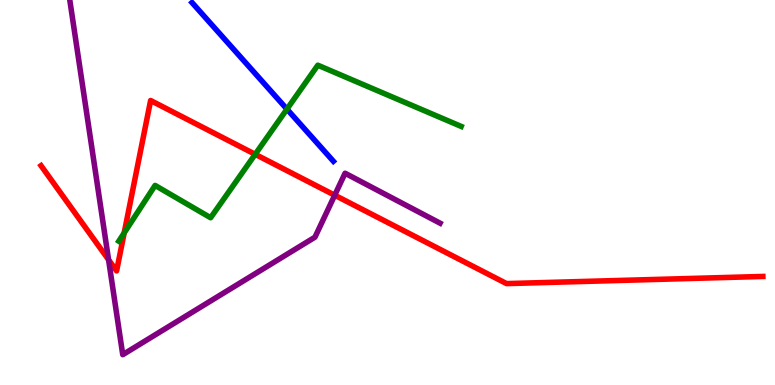[{'lines': ['blue', 'red'], 'intersections': []}, {'lines': ['green', 'red'], 'intersections': [{'x': 1.6, 'y': 3.95}, {'x': 3.29, 'y': 5.99}]}, {'lines': ['purple', 'red'], 'intersections': [{'x': 1.4, 'y': 3.25}, {'x': 4.32, 'y': 4.93}]}, {'lines': ['blue', 'green'], 'intersections': [{'x': 3.7, 'y': 7.17}]}, {'lines': ['blue', 'purple'], 'intersections': []}, {'lines': ['green', 'purple'], 'intersections': []}]